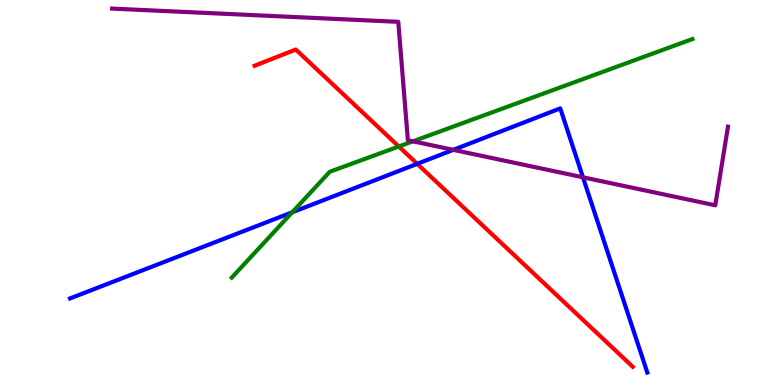[{'lines': ['blue', 'red'], 'intersections': [{'x': 5.38, 'y': 5.74}]}, {'lines': ['green', 'red'], 'intersections': [{'x': 5.15, 'y': 6.19}]}, {'lines': ['purple', 'red'], 'intersections': []}, {'lines': ['blue', 'green'], 'intersections': [{'x': 3.77, 'y': 4.49}]}, {'lines': ['blue', 'purple'], 'intersections': [{'x': 5.85, 'y': 6.11}, {'x': 7.52, 'y': 5.39}]}, {'lines': ['green', 'purple'], 'intersections': [{'x': 5.33, 'y': 6.33}]}]